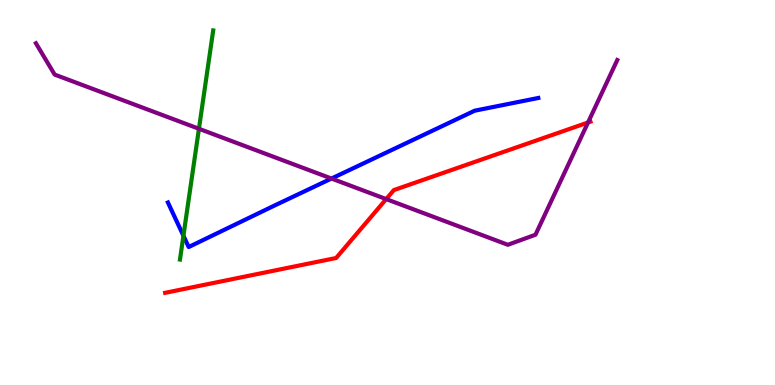[{'lines': ['blue', 'red'], 'intersections': []}, {'lines': ['green', 'red'], 'intersections': []}, {'lines': ['purple', 'red'], 'intersections': [{'x': 4.98, 'y': 4.83}, {'x': 7.59, 'y': 6.82}]}, {'lines': ['blue', 'green'], 'intersections': [{'x': 2.37, 'y': 3.88}]}, {'lines': ['blue', 'purple'], 'intersections': [{'x': 4.28, 'y': 5.36}]}, {'lines': ['green', 'purple'], 'intersections': [{'x': 2.57, 'y': 6.66}]}]